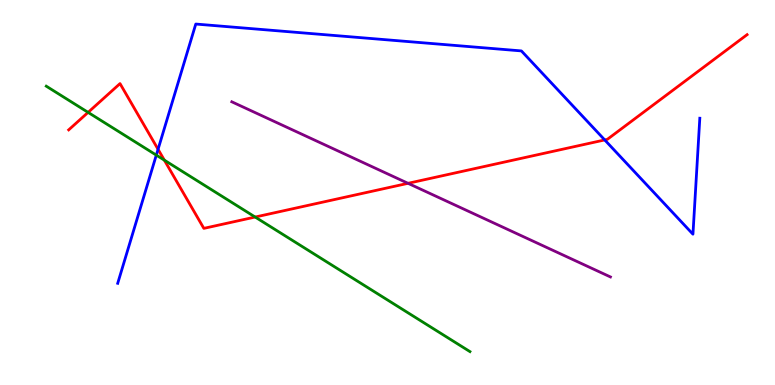[{'lines': ['blue', 'red'], 'intersections': [{'x': 2.04, 'y': 6.12}, {'x': 7.8, 'y': 6.37}]}, {'lines': ['green', 'red'], 'intersections': [{'x': 1.14, 'y': 7.08}, {'x': 2.12, 'y': 5.84}, {'x': 3.29, 'y': 4.36}]}, {'lines': ['purple', 'red'], 'intersections': [{'x': 5.26, 'y': 5.24}]}, {'lines': ['blue', 'green'], 'intersections': [{'x': 2.02, 'y': 5.97}]}, {'lines': ['blue', 'purple'], 'intersections': []}, {'lines': ['green', 'purple'], 'intersections': []}]